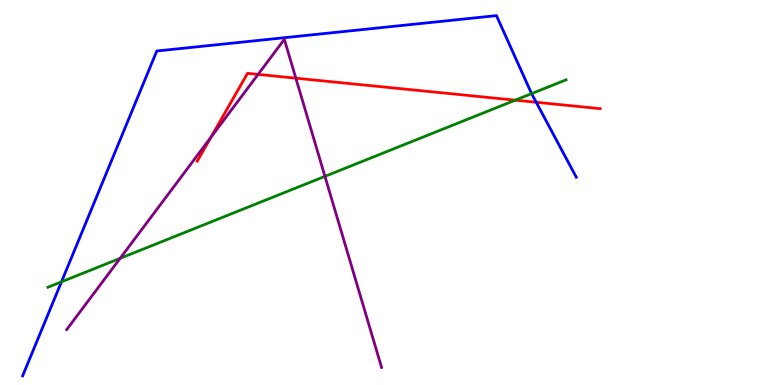[{'lines': ['blue', 'red'], 'intersections': [{'x': 6.92, 'y': 7.34}]}, {'lines': ['green', 'red'], 'intersections': [{'x': 6.65, 'y': 7.4}]}, {'lines': ['purple', 'red'], 'intersections': [{'x': 2.72, 'y': 6.43}, {'x': 3.33, 'y': 8.07}, {'x': 3.82, 'y': 7.97}]}, {'lines': ['blue', 'green'], 'intersections': [{'x': 0.793, 'y': 2.68}, {'x': 6.86, 'y': 7.57}]}, {'lines': ['blue', 'purple'], 'intersections': []}, {'lines': ['green', 'purple'], 'intersections': [{'x': 1.55, 'y': 3.29}, {'x': 4.19, 'y': 5.42}]}]